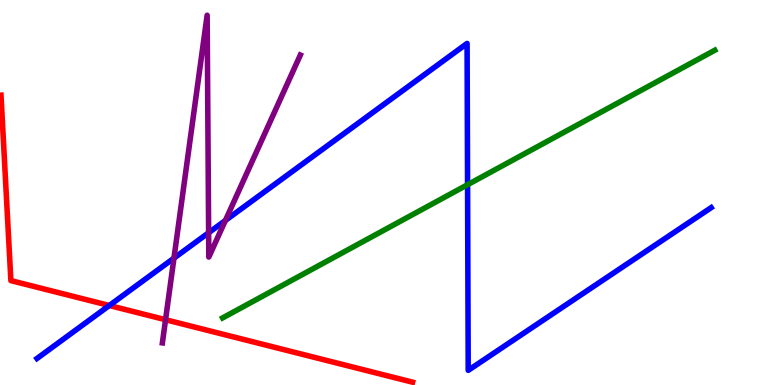[{'lines': ['blue', 'red'], 'intersections': [{'x': 1.41, 'y': 2.06}]}, {'lines': ['green', 'red'], 'intersections': []}, {'lines': ['purple', 'red'], 'intersections': [{'x': 2.14, 'y': 1.7}]}, {'lines': ['blue', 'green'], 'intersections': [{'x': 6.03, 'y': 5.2}]}, {'lines': ['blue', 'purple'], 'intersections': [{'x': 2.24, 'y': 3.29}, {'x': 2.69, 'y': 3.95}, {'x': 2.91, 'y': 4.27}]}, {'lines': ['green', 'purple'], 'intersections': []}]